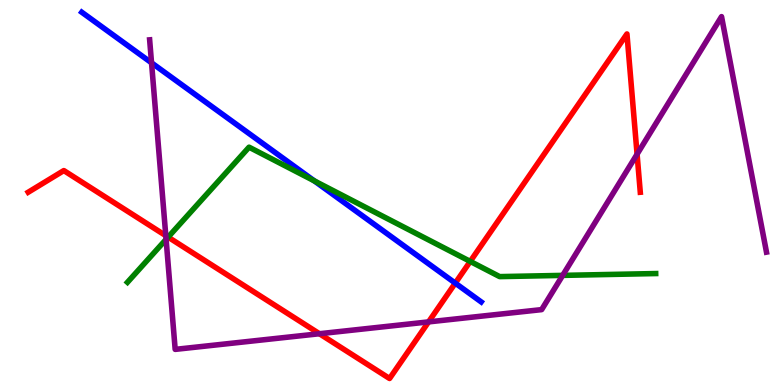[{'lines': ['blue', 'red'], 'intersections': [{'x': 5.87, 'y': 2.65}]}, {'lines': ['green', 'red'], 'intersections': [{'x': 2.17, 'y': 3.84}, {'x': 6.07, 'y': 3.21}]}, {'lines': ['purple', 'red'], 'intersections': [{'x': 2.14, 'y': 3.88}, {'x': 4.12, 'y': 1.33}, {'x': 5.53, 'y': 1.64}, {'x': 8.22, 'y': 6.0}]}, {'lines': ['blue', 'green'], 'intersections': [{'x': 4.06, 'y': 5.3}]}, {'lines': ['blue', 'purple'], 'intersections': [{'x': 1.96, 'y': 8.37}]}, {'lines': ['green', 'purple'], 'intersections': [{'x': 2.14, 'y': 3.78}, {'x': 7.26, 'y': 2.85}]}]